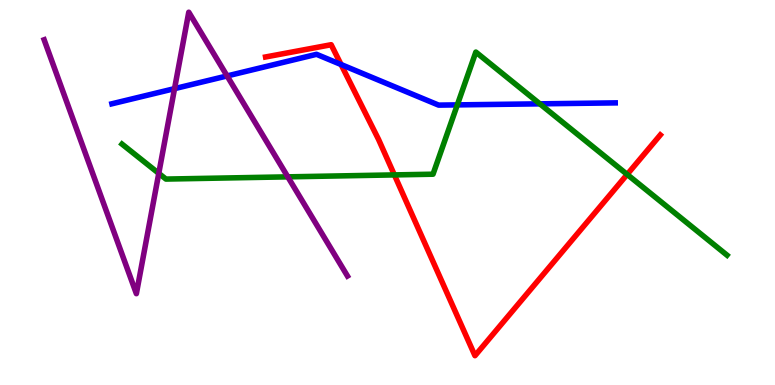[{'lines': ['blue', 'red'], 'intersections': [{'x': 4.4, 'y': 8.32}]}, {'lines': ['green', 'red'], 'intersections': [{'x': 5.09, 'y': 5.46}, {'x': 8.09, 'y': 5.47}]}, {'lines': ['purple', 'red'], 'intersections': []}, {'lines': ['blue', 'green'], 'intersections': [{'x': 5.9, 'y': 7.28}, {'x': 6.97, 'y': 7.3}]}, {'lines': ['blue', 'purple'], 'intersections': [{'x': 2.25, 'y': 7.7}, {'x': 2.93, 'y': 8.03}]}, {'lines': ['green', 'purple'], 'intersections': [{'x': 2.05, 'y': 5.5}, {'x': 3.71, 'y': 5.41}]}]